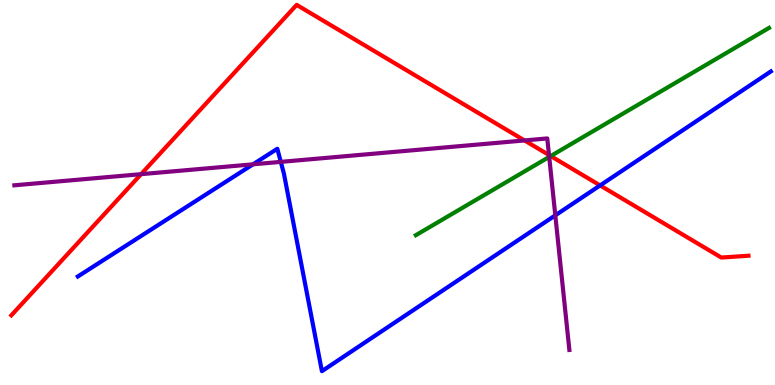[{'lines': ['blue', 'red'], 'intersections': [{'x': 7.74, 'y': 5.18}]}, {'lines': ['green', 'red'], 'intersections': [{'x': 7.11, 'y': 5.95}]}, {'lines': ['purple', 'red'], 'intersections': [{'x': 1.82, 'y': 5.48}, {'x': 6.77, 'y': 6.35}, {'x': 7.08, 'y': 5.97}]}, {'lines': ['blue', 'green'], 'intersections': []}, {'lines': ['blue', 'purple'], 'intersections': [{'x': 3.27, 'y': 5.73}, {'x': 3.62, 'y': 5.8}, {'x': 7.17, 'y': 4.41}]}, {'lines': ['green', 'purple'], 'intersections': [{'x': 7.09, 'y': 5.92}]}]